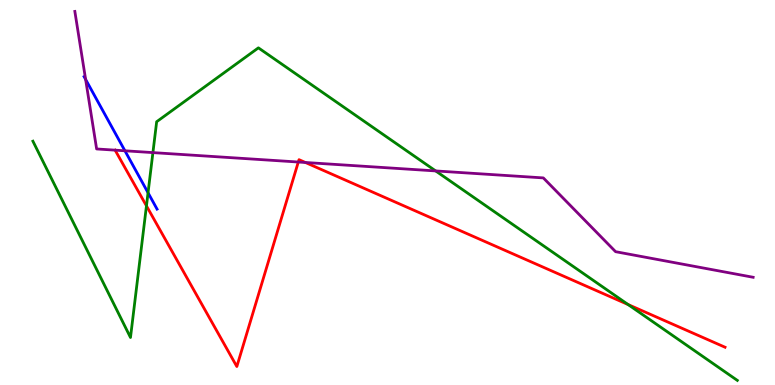[{'lines': ['blue', 'red'], 'intersections': []}, {'lines': ['green', 'red'], 'intersections': [{'x': 1.89, 'y': 4.65}, {'x': 8.1, 'y': 2.09}]}, {'lines': ['purple', 'red'], 'intersections': [{'x': 1.49, 'y': 6.1}, {'x': 3.85, 'y': 5.79}, {'x': 3.94, 'y': 5.78}]}, {'lines': ['blue', 'green'], 'intersections': [{'x': 1.91, 'y': 4.99}]}, {'lines': ['blue', 'purple'], 'intersections': [{'x': 1.1, 'y': 7.94}, {'x': 1.61, 'y': 6.08}]}, {'lines': ['green', 'purple'], 'intersections': [{'x': 1.97, 'y': 6.04}, {'x': 5.62, 'y': 5.56}]}]